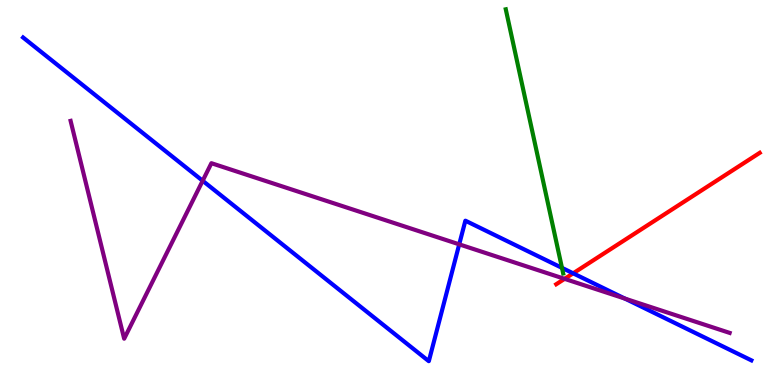[{'lines': ['blue', 'red'], 'intersections': [{'x': 7.4, 'y': 2.9}]}, {'lines': ['green', 'red'], 'intersections': []}, {'lines': ['purple', 'red'], 'intersections': [{'x': 7.29, 'y': 2.76}]}, {'lines': ['blue', 'green'], 'intersections': [{'x': 7.25, 'y': 3.04}]}, {'lines': ['blue', 'purple'], 'intersections': [{'x': 2.62, 'y': 5.3}, {'x': 5.93, 'y': 3.65}, {'x': 8.06, 'y': 2.24}]}, {'lines': ['green', 'purple'], 'intersections': []}]